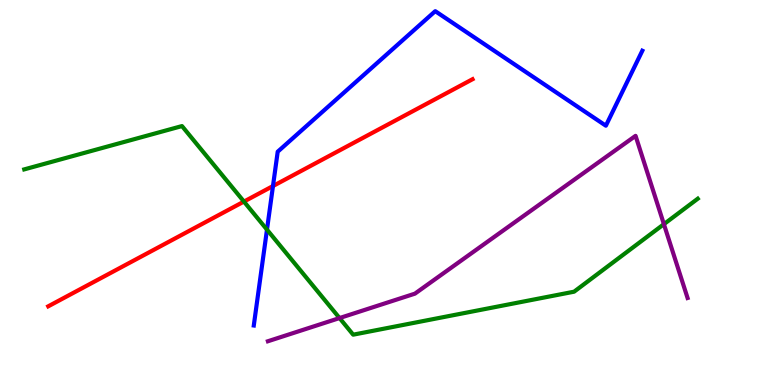[{'lines': ['blue', 'red'], 'intersections': [{'x': 3.52, 'y': 5.17}]}, {'lines': ['green', 'red'], 'intersections': [{'x': 3.15, 'y': 4.76}]}, {'lines': ['purple', 'red'], 'intersections': []}, {'lines': ['blue', 'green'], 'intersections': [{'x': 3.44, 'y': 4.04}]}, {'lines': ['blue', 'purple'], 'intersections': []}, {'lines': ['green', 'purple'], 'intersections': [{'x': 4.38, 'y': 1.74}, {'x': 8.57, 'y': 4.18}]}]